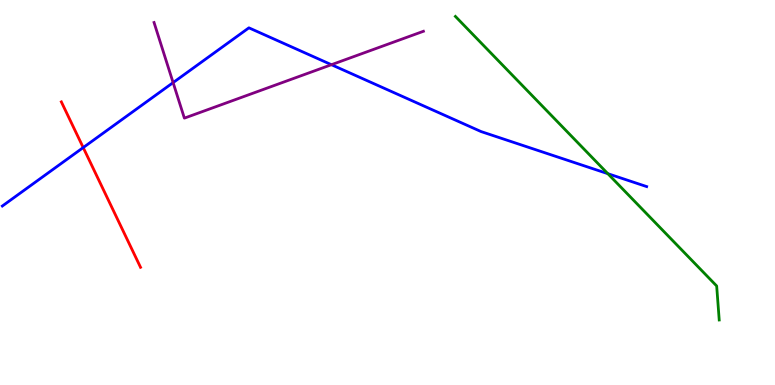[{'lines': ['blue', 'red'], 'intersections': [{'x': 1.07, 'y': 6.17}]}, {'lines': ['green', 'red'], 'intersections': []}, {'lines': ['purple', 'red'], 'intersections': []}, {'lines': ['blue', 'green'], 'intersections': [{'x': 7.84, 'y': 5.49}]}, {'lines': ['blue', 'purple'], 'intersections': [{'x': 2.23, 'y': 7.85}, {'x': 4.28, 'y': 8.32}]}, {'lines': ['green', 'purple'], 'intersections': []}]